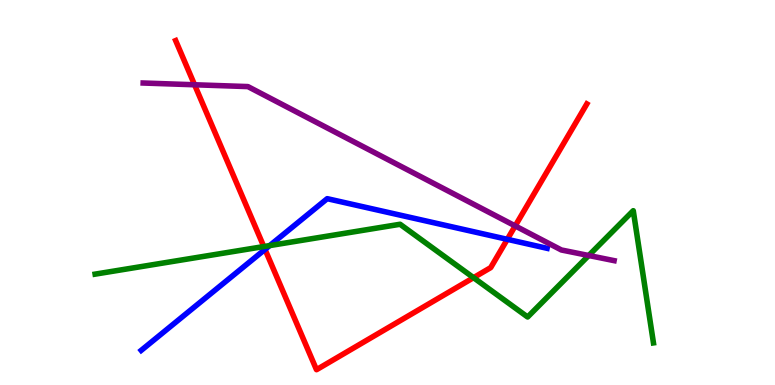[{'lines': ['blue', 'red'], 'intersections': [{'x': 3.42, 'y': 3.52}, {'x': 6.55, 'y': 3.78}]}, {'lines': ['green', 'red'], 'intersections': [{'x': 3.4, 'y': 3.6}, {'x': 6.11, 'y': 2.79}]}, {'lines': ['purple', 'red'], 'intersections': [{'x': 2.51, 'y': 7.8}, {'x': 6.65, 'y': 4.13}]}, {'lines': ['blue', 'green'], 'intersections': [{'x': 3.48, 'y': 3.62}]}, {'lines': ['blue', 'purple'], 'intersections': []}, {'lines': ['green', 'purple'], 'intersections': [{'x': 7.6, 'y': 3.36}]}]